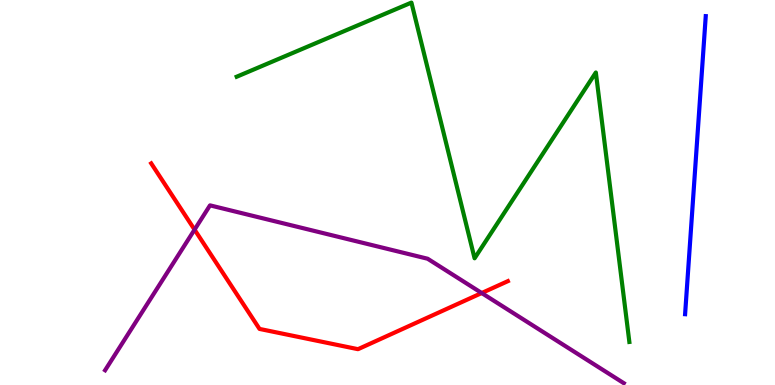[{'lines': ['blue', 'red'], 'intersections': []}, {'lines': ['green', 'red'], 'intersections': []}, {'lines': ['purple', 'red'], 'intersections': [{'x': 2.51, 'y': 4.04}, {'x': 6.22, 'y': 2.39}]}, {'lines': ['blue', 'green'], 'intersections': []}, {'lines': ['blue', 'purple'], 'intersections': []}, {'lines': ['green', 'purple'], 'intersections': []}]